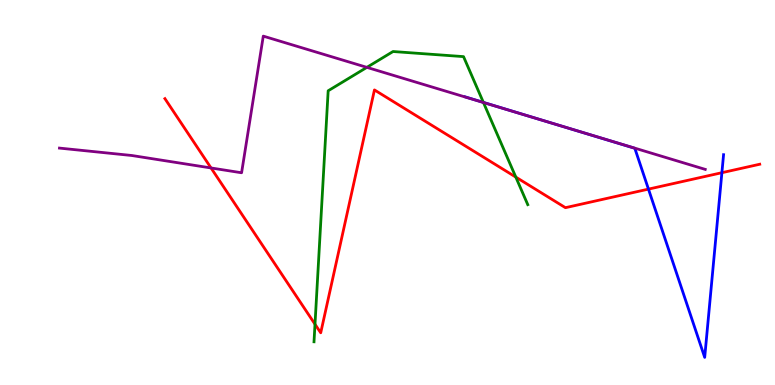[{'lines': ['blue', 'red'], 'intersections': [{'x': 8.37, 'y': 5.09}, {'x': 9.31, 'y': 5.51}]}, {'lines': ['green', 'red'], 'intersections': [{'x': 4.06, 'y': 1.58}, {'x': 6.66, 'y': 5.4}]}, {'lines': ['purple', 'red'], 'intersections': [{'x': 2.72, 'y': 5.64}]}, {'lines': ['blue', 'green'], 'intersections': [{'x': 6.24, 'y': 7.34}]}, {'lines': ['blue', 'purple'], 'intersections': [{'x': 7.07, 'y': 6.83}]}, {'lines': ['green', 'purple'], 'intersections': [{'x': 4.73, 'y': 8.25}, {'x': 6.24, 'y': 7.34}]}]